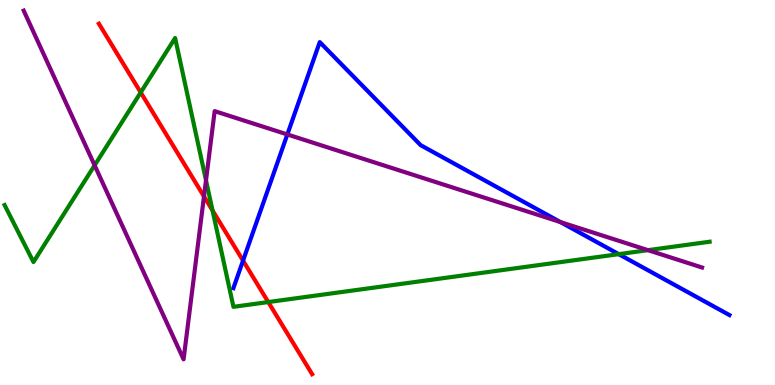[{'lines': ['blue', 'red'], 'intersections': [{'x': 3.14, 'y': 3.23}]}, {'lines': ['green', 'red'], 'intersections': [{'x': 1.82, 'y': 7.6}, {'x': 2.74, 'y': 4.53}, {'x': 3.46, 'y': 2.15}]}, {'lines': ['purple', 'red'], 'intersections': [{'x': 2.63, 'y': 4.9}]}, {'lines': ['blue', 'green'], 'intersections': [{'x': 7.98, 'y': 3.4}]}, {'lines': ['blue', 'purple'], 'intersections': [{'x': 3.71, 'y': 6.51}, {'x': 7.23, 'y': 4.23}]}, {'lines': ['green', 'purple'], 'intersections': [{'x': 1.22, 'y': 5.71}, {'x': 2.66, 'y': 5.32}, {'x': 8.36, 'y': 3.5}]}]